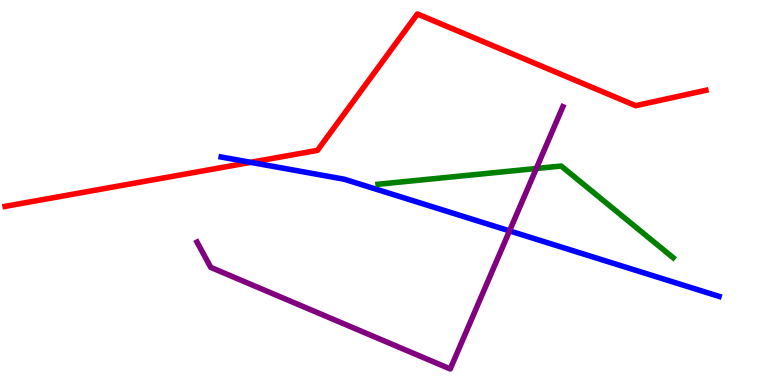[{'lines': ['blue', 'red'], 'intersections': [{'x': 3.23, 'y': 5.78}]}, {'lines': ['green', 'red'], 'intersections': []}, {'lines': ['purple', 'red'], 'intersections': []}, {'lines': ['blue', 'green'], 'intersections': []}, {'lines': ['blue', 'purple'], 'intersections': [{'x': 6.57, 'y': 4.0}]}, {'lines': ['green', 'purple'], 'intersections': [{'x': 6.92, 'y': 5.62}]}]